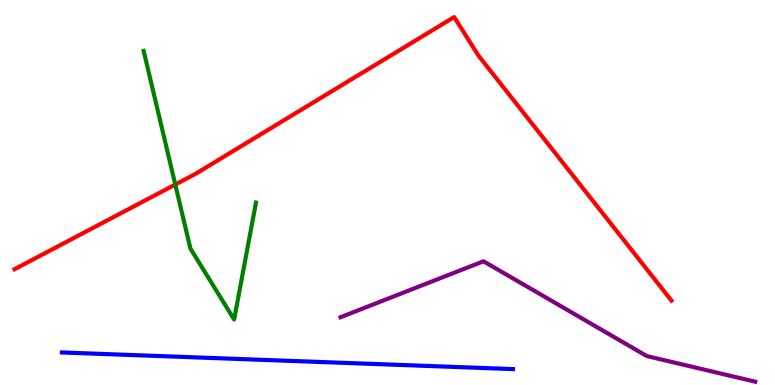[{'lines': ['blue', 'red'], 'intersections': []}, {'lines': ['green', 'red'], 'intersections': [{'x': 2.26, 'y': 5.21}]}, {'lines': ['purple', 'red'], 'intersections': []}, {'lines': ['blue', 'green'], 'intersections': []}, {'lines': ['blue', 'purple'], 'intersections': []}, {'lines': ['green', 'purple'], 'intersections': []}]